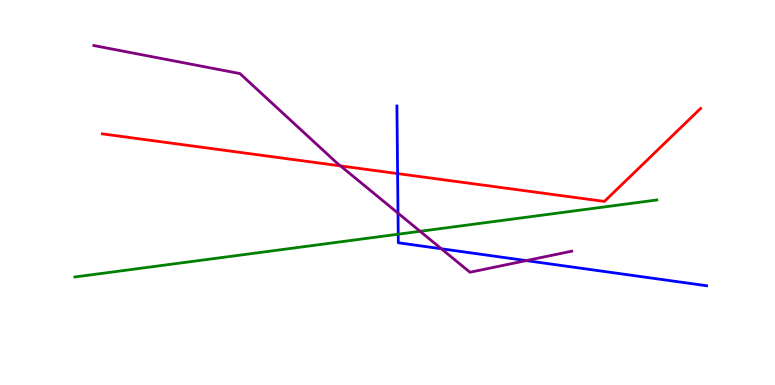[{'lines': ['blue', 'red'], 'intersections': [{'x': 5.13, 'y': 5.49}]}, {'lines': ['green', 'red'], 'intersections': []}, {'lines': ['purple', 'red'], 'intersections': [{'x': 4.39, 'y': 5.69}]}, {'lines': ['blue', 'green'], 'intersections': [{'x': 5.14, 'y': 3.92}]}, {'lines': ['blue', 'purple'], 'intersections': [{'x': 5.14, 'y': 4.46}, {'x': 5.7, 'y': 3.54}, {'x': 6.79, 'y': 3.23}]}, {'lines': ['green', 'purple'], 'intersections': [{'x': 5.42, 'y': 3.99}]}]